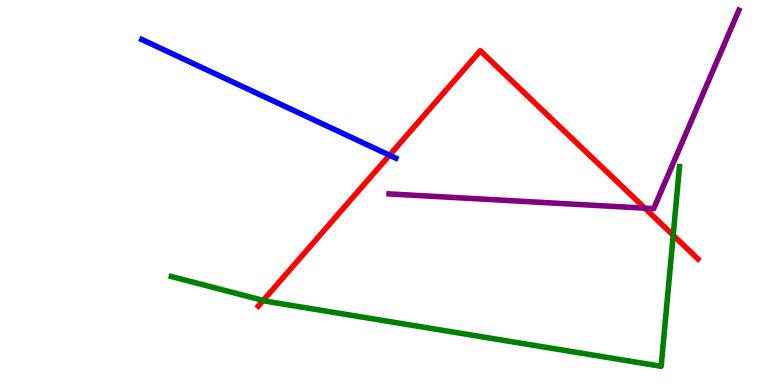[{'lines': ['blue', 'red'], 'intersections': [{'x': 5.03, 'y': 5.97}]}, {'lines': ['green', 'red'], 'intersections': [{'x': 3.4, 'y': 2.2}, {'x': 8.69, 'y': 3.89}]}, {'lines': ['purple', 'red'], 'intersections': [{'x': 8.32, 'y': 4.59}]}, {'lines': ['blue', 'green'], 'intersections': []}, {'lines': ['blue', 'purple'], 'intersections': []}, {'lines': ['green', 'purple'], 'intersections': []}]